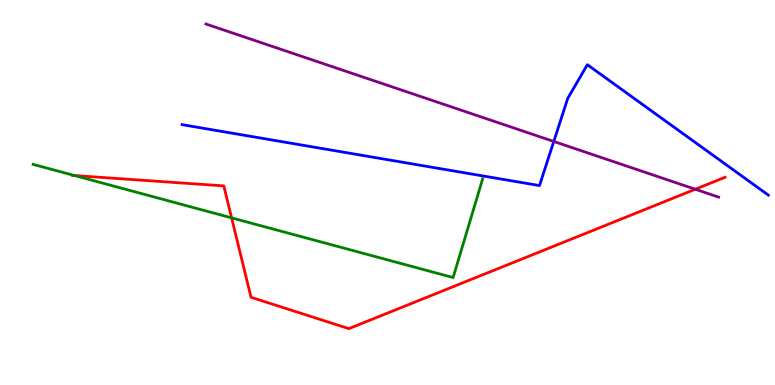[{'lines': ['blue', 'red'], 'intersections': []}, {'lines': ['green', 'red'], 'intersections': [{'x': 0.962, 'y': 5.44}, {'x': 2.99, 'y': 4.34}]}, {'lines': ['purple', 'red'], 'intersections': [{'x': 8.97, 'y': 5.08}]}, {'lines': ['blue', 'green'], 'intersections': []}, {'lines': ['blue', 'purple'], 'intersections': [{'x': 7.15, 'y': 6.33}]}, {'lines': ['green', 'purple'], 'intersections': []}]